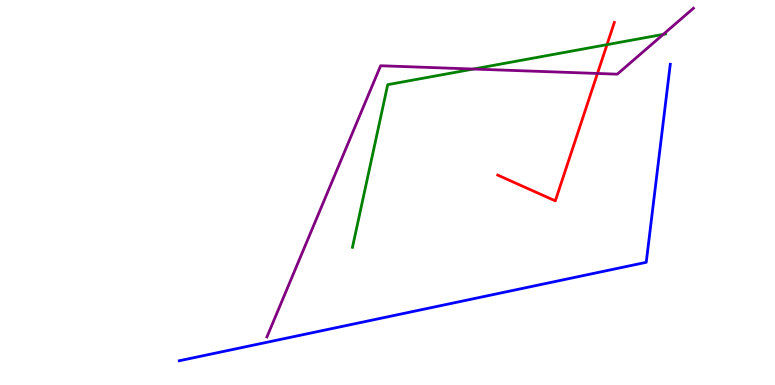[{'lines': ['blue', 'red'], 'intersections': []}, {'lines': ['green', 'red'], 'intersections': [{'x': 7.83, 'y': 8.84}]}, {'lines': ['purple', 'red'], 'intersections': [{'x': 7.71, 'y': 8.09}]}, {'lines': ['blue', 'green'], 'intersections': []}, {'lines': ['blue', 'purple'], 'intersections': []}, {'lines': ['green', 'purple'], 'intersections': [{'x': 6.11, 'y': 8.21}, {'x': 8.56, 'y': 9.11}]}]